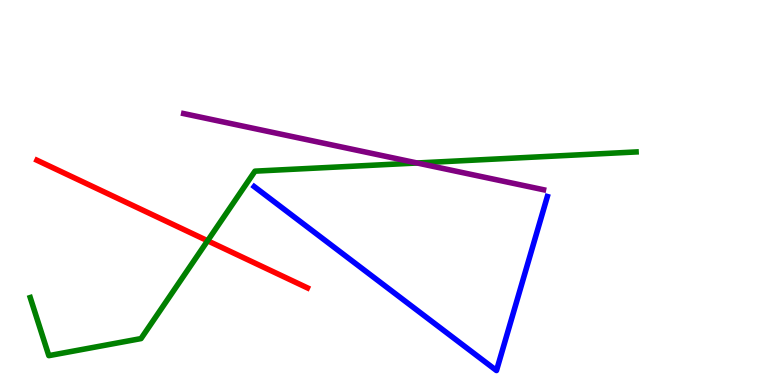[{'lines': ['blue', 'red'], 'intersections': []}, {'lines': ['green', 'red'], 'intersections': [{'x': 2.68, 'y': 3.75}]}, {'lines': ['purple', 'red'], 'intersections': []}, {'lines': ['blue', 'green'], 'intersections': []}, {'lines': ['blue', 'purple'], 'intersections': []}, {'lines': ['green', 'purple'], 'intersections': [{'x': 5.38, 'y': 5.77}]}]